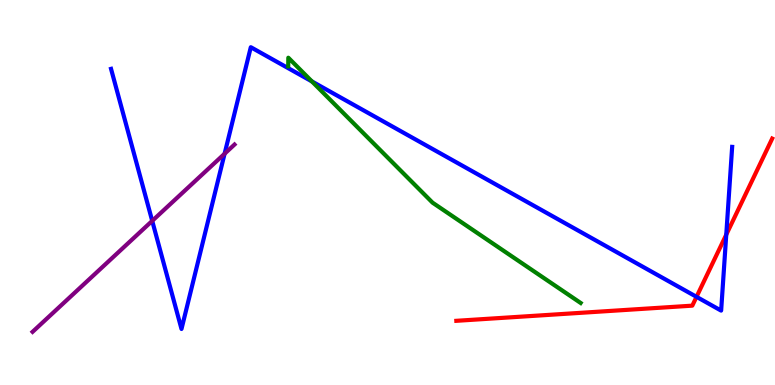[{'lines': ['blue', 'red'], 'intersections': [{'x': 8.99, 'y': 2.29}, {'x': 9.37, 'y': 3.9}]}, {'lines': ['green', 'red'], 'intersections': []}, {'lines': ['purple', 'red'], 'intersections': []}, {'lines': ['blue', 'green'], 'intersections': [{'x': 4.02, 'y': 7.88}]}, {'lines': ['blue', 'purple'], 'intersections': [{'x': 1.96, 'y': 4.26}, {'x': 2.9, 'y': 6.01}]}, {'lines': ['green', 'purple'], 'intersections': []}]